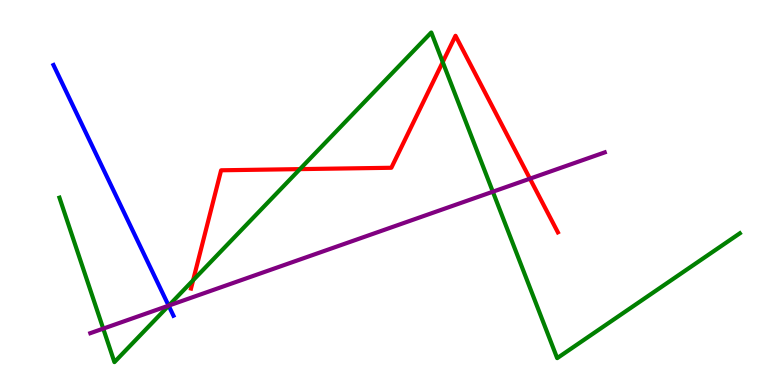[{'lines': ['blue', 'red'], 'intersections': []}, {'lines': ['green', 'red'], 'intersections': [{'x': 2.49, 'y': 2.72}, {'x': 3.87, 'y': 5.61}, {'x': 5.71, 'y': 8.39}]}, {'lines': ['purple', 'red'], 'intersections': [{'x': 6.84, 'y': 5.36}]}, {'lines': ['blue', 'green'], 'intersections': [{'x': 2.18, 'y': 2.06}]}, {'lines': ['blue', 'purple'], 'intersections': [{'x': 2.18, 'y': 2.06}]}, {'lines': ['green', 'purple'], 'intersections': [{'x': 1.33, 'y': 1.46}, {'x': 2.18, 'y': 2.06}, {'x': 6.36, 'y': 5.02}]}]